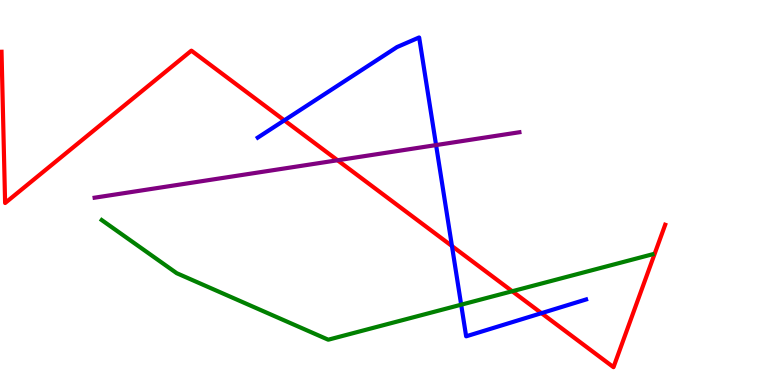[{'lines': ['blue', 'red'], 'intersections': [{'x': 3.67, 'y': 6.87}, {'x': 5.83, 'y': 3.61}, {'x': 6.99, 'y': 1.87}]}, {'lines': ['green', 'red'], 'intersections': [{'x': 6.61, 'y': 2.44}]}, {'lines': ['purple', 'red'], 'intersections': [{'x': 4.36, 'y': 5.84}]}, {'lines': ['blue', 'green'], 'intersections': [{'x': 5.95, 'y': 2.09}]}, {'lines': ['blue', 'purple'], 'intersections': [{'x': 5.63, 'y': 6.23}]}, {'lines': ['green', 'purple'], 'intersections': []}]